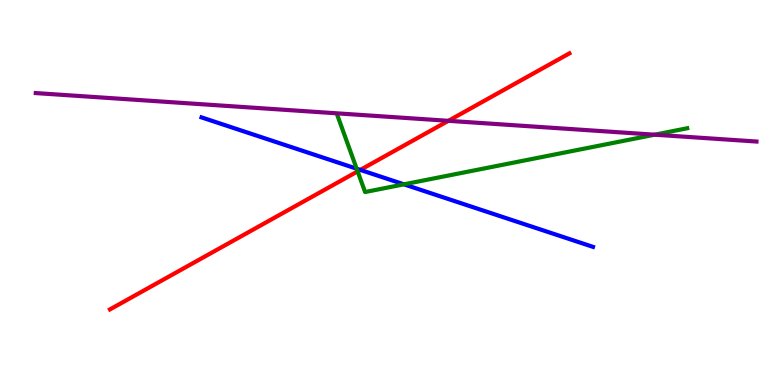[{'lines': ['blue', 'red'], 'intersections': [{'x': 4.65, 'y': 5.59}]}, {'lines': ['green', 'red'], 'intersections': [{'x': 4.61, 'y': 5.55}]}, {'lines': ['purple', 'red'], 'intersections': [{'x': 5.79, 'y': 6.86}]}, {'lines': ['blue', 'green'], 'intersections': [{'x': 4.6, 'y': 5.62}, {'x': 5.21, 'y': 5.21}]}, {'lines': ['blue', 'purple'], 'intersections': []}, {'lines': ['green', 'purple'], 'intersections': [{'x': 8.45, 'y': 6.5}]}]